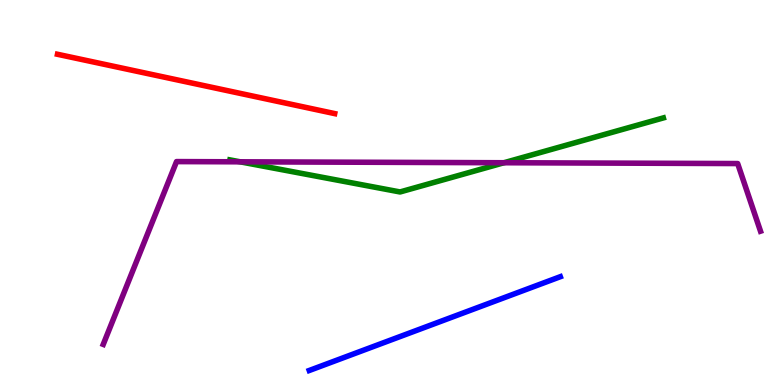[{'lines': ['blue', 'red'], 'intersections': []}, {'lines': ['green', 'red'], 'intersections': []}, {'lines': ['purple', 'red'], 'intersections': []}, {'lines': ['blue', 'green'], 'intersections': []}, {'lines': ['blue', 'purple'], 'intersections': []}, {'lines': ['green', 'purple'], 'intersections': [{'x': 3.1, 'y': 5.8}, {'x': 6.5, 'y': 5.77}]}]